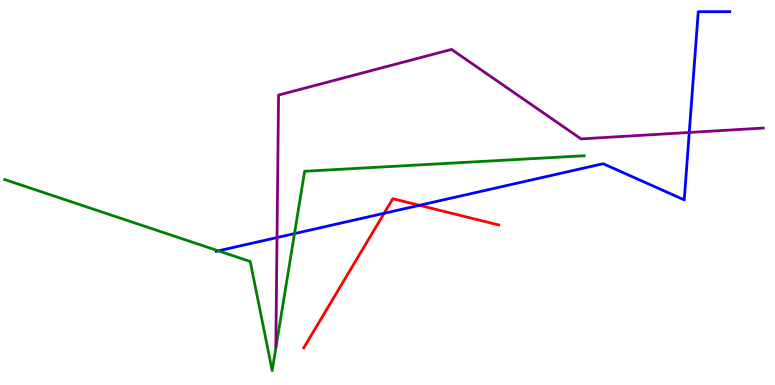[{'lines': ['blue', 'red'], 'intersections': [{'x': 4.96, 'y': 4.46}, {'x': 5.41, 'y': 4.67}]}, {'lines': ['green', 'red'], 'intersections': []}, {'lines': ['purple', 'red'], 'intersections': []}, {'lines': ['blue', 'green'], 'intersections': [{'x': 2.82, 'y': 3.48}, {'x': 3.8, 'y': 3.93}]}, {'lines': ['blue', 'purple'], 'intersections': [{'x': 3.57, 'y': 3.83}, {'x': 8.89, 'y': 6.56}]}, {'lines': ['green', 'purple'], 'intersections': []}]